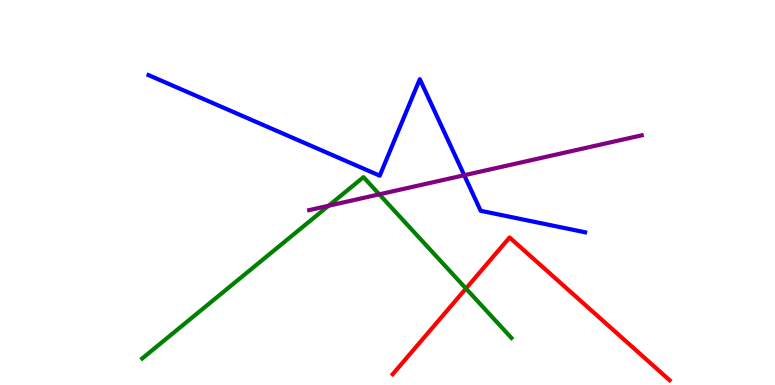[{'lines': ['blue', 'red'], 'intersections': []}, {'lines': ['green', 'red'], 'intersections': [{'x': 6.01, 'y': 2.51}]}, {'lines': ['purple', 'red'], 'intersections': []}, {'lines': ['blue', 'green'], 'intersections': []}, {'lines': ['blue', 'purple'], 'intersections': [{'x': 5.99, 'y': 5.45}]}, {'lines': ['green', 'purple'], 'intersections': [{'x': 4.24, 'y': 4.66}, {'x': 4.89, 'y': 4.95}]}]